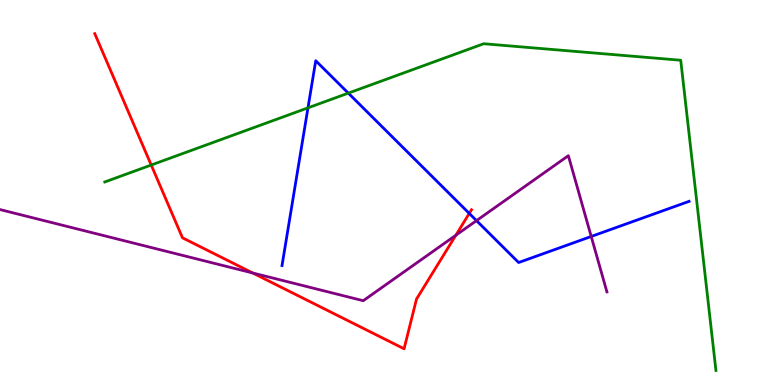[{'lines': ['blue', 'red'], 'intersections': [{'x': 6.06, 'y': 4.46}]}, {'lines': ['green', 'red'], 'intersections': [{'x': 1.95, 'y': 5.71}]}, {'lines': ['purple', 'red'], 'intersections': [{'x': 3.26, 'y': 2.91}, {'x': 5.88, 'y': 3.89}]}, {'lines': ['blue', 'green'], 'intersections': [{'x': 3.97, 'y': 7.2}, {'x': 4.49, 'y': 7.58}]}, {'lines': ['blue', 'purple'], 'intersections': [{'x': 6.15, 'y': 4.27}, {'x': 7.63, 'y': 3.86}]}, {'lines': ['green', 'purple'], 'intersections': []}]